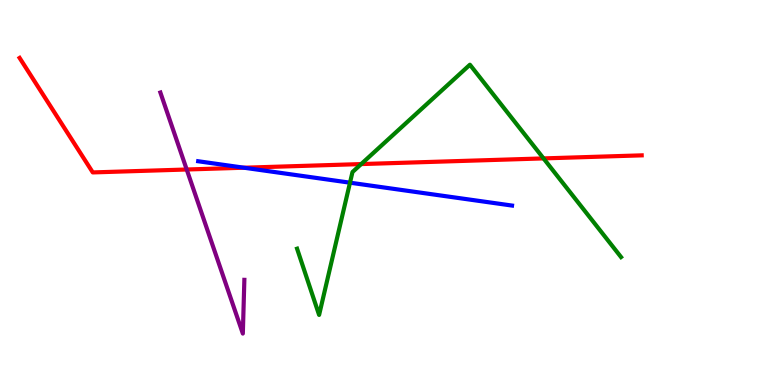[{'lines': ['blue', 'red'], 'intersections': [{'x': 3.15, 'y': 5.64}]}, {'lines': ['green', 'red'], 'intersections': [{'x': 4.66, 'y': 5.74}, {'x': 7.01, 'y': 5.89}]}, {'lines': ['purple', 'red'], 'intersections': [{'x': 2.41, 'y': 5.6}]}, {'lines': ['blue', 'green'], 'intersections': [{'x': 4.52, 'y': 5.25}]}, {'lines': ['blue', 'purple'], 'intersections': []}, {'lines': ['green', 'purple'], 'intersections': []}]